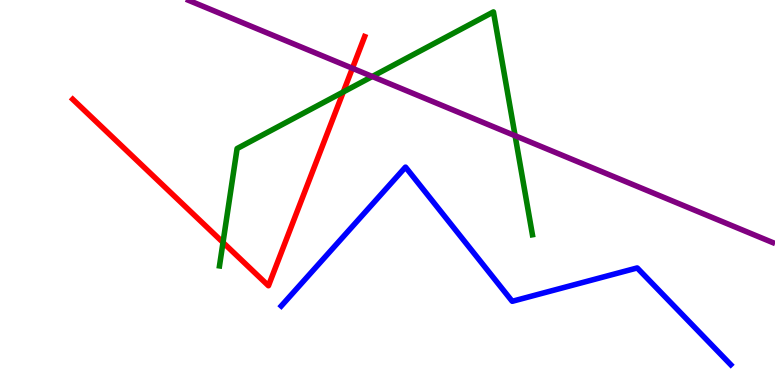[{'lines': ['blue', 'red'], 'intersections': []}, {'lines': ['green', 'red'], 'intersections': [{'x': 2.88, 'y': 3.7}, {'x': 4.43, 'y': 7.61}]}, {'lines': ['purple', 'red'], 'intersections': [{'x': 4.55, 'y': 8.23}]}, {'lines': ['blue', 'green'], 'intersections': []}, {'lines': ['blue', 'purple'], 'intersections': []}, {'lines': ['green', 'purple'], 'intersections': [{'x': 4.8, 'y': 8.01}, {'x': 6.65, 'y': 6.47}]}]